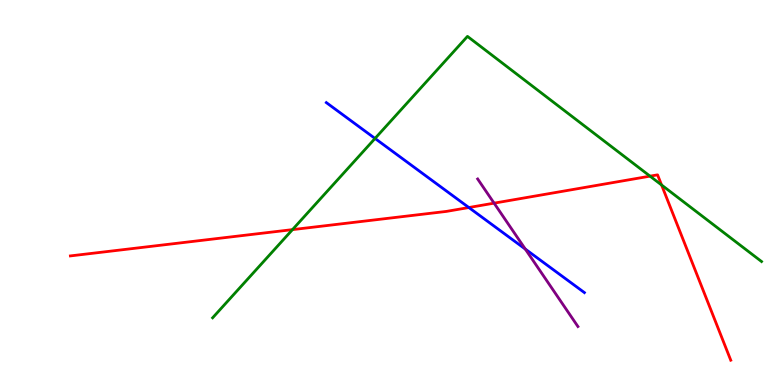[{'lines': ['blue', 'red'], 'intersections': [{'x': 6.05, 'y': 4.61}]}, {'lines': ['green', 'red'], 'intersections': [{'x': 3.77, 'y': 4.04}, {'x': 8.39, 'y': 5.42}, {'x': 8.54, 'y': 5.2}]}, {'lines': ['purple', 'red'], 'intersections': [{'x': 6.38, 'y': 4.72}]}, {'lines': ['blue', 'green'], 'intersections': [{'x': 4.84, 'y': 6.4}]}, {'lines': ['blue', 'purple'], 'intersections': [{'x': 6.78, 'y': 3.53}]}, {'lines': ['green', 'purple'], 'intersections': []}]